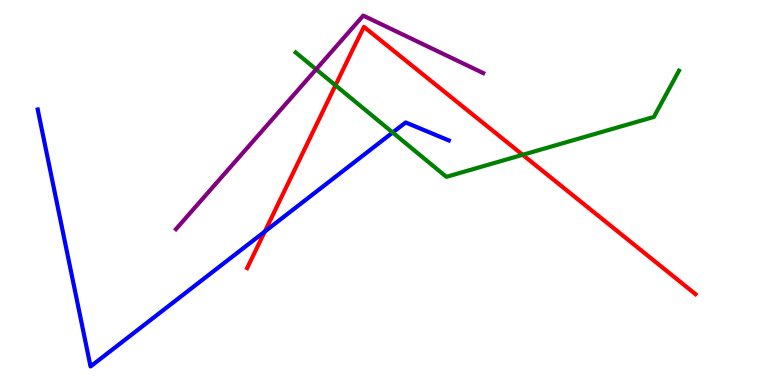[{'lines': ['blue', 'red'], 'intersections': [{'x': 3.42, 'y': 3.99}]}, {'lines': ['green', 'red'], 'intersections': [{'x': 4.33, 'y': 7.78}, {'x': 6.74, 'y': 5.98}]}, {'lines': ['purple', 'red'], 'intersections': []}, {'lines': ['blue', 'green'], 'intersections': [{'x': 5.07, 'y': 6.56}]}, {'lines': ['blue', 'purple'], 'intersections': []}, {'lines': ['green', 'purple'], 'intersections': [{'x': 4.08, 'y': 8.2}]}]